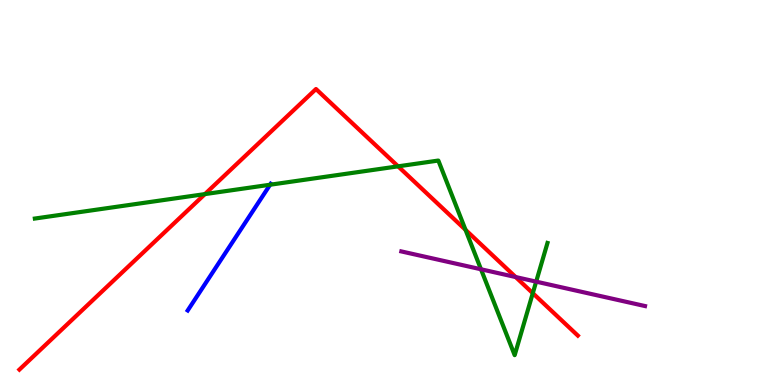[{'lines': ['blue', 'red'], 'intersections': []}, {'lines': ['green', 'red'], 'intersections': [{'x': 2.64, 'y': 4.96}, {'x': 5.14, 'y': 5.68}, {'x': 6.01, 'y': 4.03}, {'x': 6.87, 'y': 2.38}]}, {'lines': ['purple', 'red'], 'intersections': [{'x': 6.65, 'y': 2.8}]}, {'lines': ['blue', 'green'], 'intersections': [{'x': 3.49, 'y': 5.2}]}, {'lines': ['blue', 'purple'], 'intersections': []}, {'lines': ['green', 'purple'], 'intersections': [{'x': 6.21, 'y': 3.01}, {'x': 6.92, 'y': 2.68}]}]